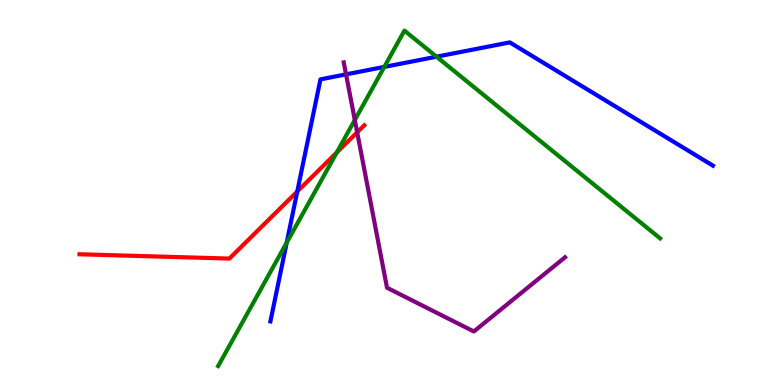[{'lines': ['blue', 'red'], 'intersections': [{'x': 3.84, 'y': 5.03}]}, {'lines': ['green', 'red'], 'intersections': [{'x': 4.35, 'y': 6.04}]}, {'lines': ['purple', 'red'], 'intersections': [{'x': 4.61, 'y': 6.56}]}, {'lines': ['blue', 'green'], 'intersections': [{'x': 3.7, 'y': 3.7}, {'x': 4.96, 'y': 8.26}, {'x': 5.63, 'y': 8.53}]}, {'lines': ['blue', 'purple'], 'intersections': [{'x': 4.47, 'y': 8.07}]}, {'lines': ['green', 'purple'], 'intersections': [{'x': 4.58, 'y': 6.88}]}]